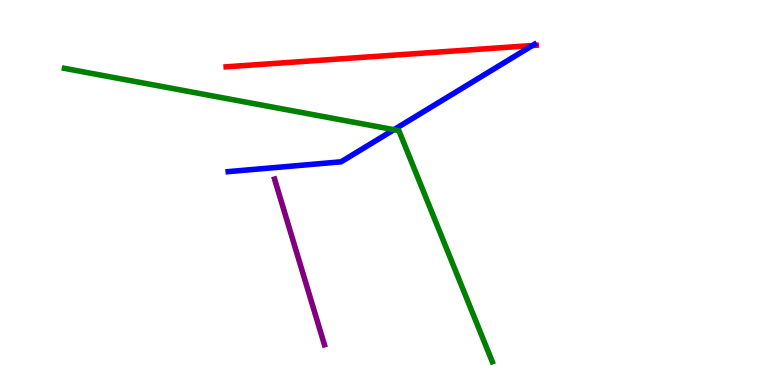[{'lines': ['blue', 'red'], 'intersections': [{'x': 6.87, 'y': 8.82}]}, {'lines': ['green', 'red'], 'intersections': []}, {'lines': ['purple', 'red'], 'intersections': []}, {'lines': ['blue', 'green'], 'intersections': [{'x': 5.08, 'y': 6.63}]}, {'lines': ['blue', 'purple'], 'intersections': []}, {'lines': ['green', 'purple'], 'intersections': []}]